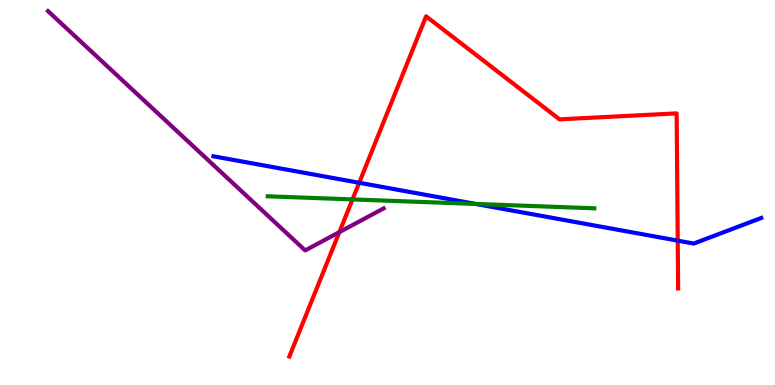[{'lines': ['blue', 'red'], 'intersections': [{'x': 4.63, 'y': 5.25}, {'x': 8.74, 'y': 3.75}]}, {'lines': ['green', 'red'], 'intersections': [{'x': 4.55, 'y': 4.82}]}, {'lines': ['purple', 'red'], 'intersections': [{'x': 4.38, 'y': 3.97}]}, {'lines': ['blue', 'green'], 'intersections': [{'x': 6.14, 'y': 4.7}]}, {'lines': ['blue', 'purple'], 'intersections': []}, {'lines': ['green', 'purple'], 'intersections': []}]